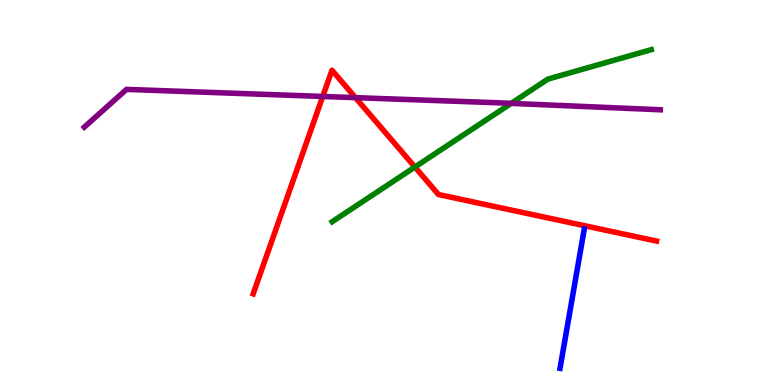[{'lines': ['blue', 'red'], 'intersections': []}, {'lines': ['green', 'red'], 'intersections': [{'x': 5.35, 'y': 5.66}]}, {'lines': ['purple', 'red'], 'intersections': [{'x': 4.16, 'y': 7.49}, {'x': 4.59, 'y': 7.46}]}, {'lines': ['blue', 'green'], 'intersections': []}, {'lines': ['blue', 'purple'], 'intersections': []}, {'lines': ['green', 'purple'], 'intersections': [{'x': 6.6, 'y': 7.32}]}]